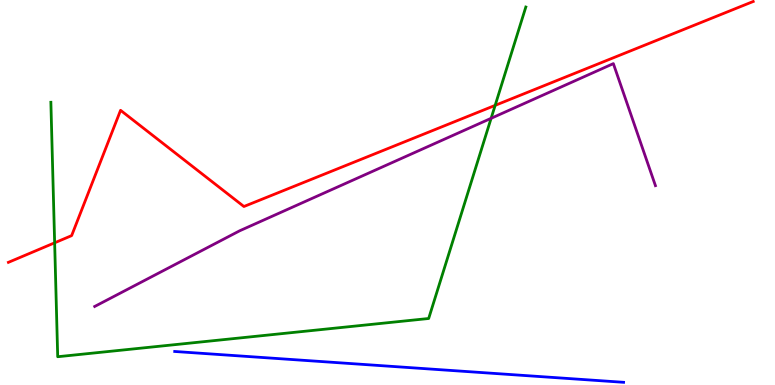[{'lines': ['blue', 'red'], 'intersections': []}, {'lines': ['green', 'red'], 'intersections': [{'x': 0.705, 'y': 3.69}, {'x': 6.39, 'y': 7.26}]}, {'lines': ['purple', 'red'], 'intersections': []}, {'lines': ['blue', 'green'], 'intersections': []}, {'lines': ['blue', 'purple'], 'intersections': []}, {'lines': ['green', 'purple'], 'intersections': [{'x': 6.34, 'y': 6.93}]}]